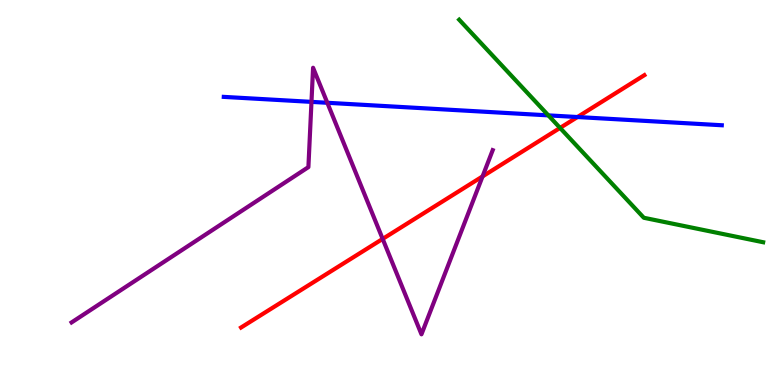[{'lines': ['blue', 'red'], 'intersections': [{'x': 7.45, 'y': 6.96}]}, {'lines': ['green', 'red'], 'intersections': [{'x': 7.23, 'y': 6.68}]}, {'lines': ['purple', 'red'], 'intersections': [{'x': 4.94, 'y': 3.79}, {'x': 6.23, 'y': 5.42}]}, {'lines': ['blue', 'green'], 'intersections': [{'x': 7.08, 'y': 7.0}]}, {'lines': ['blue', 'purple'], 'intersections': [{'x': 4.02, 'y': 7.35}, {'x': 4.22, 'y': 7.33}]}, {'lines': ['green', 'purple'], 'intersections': []}]